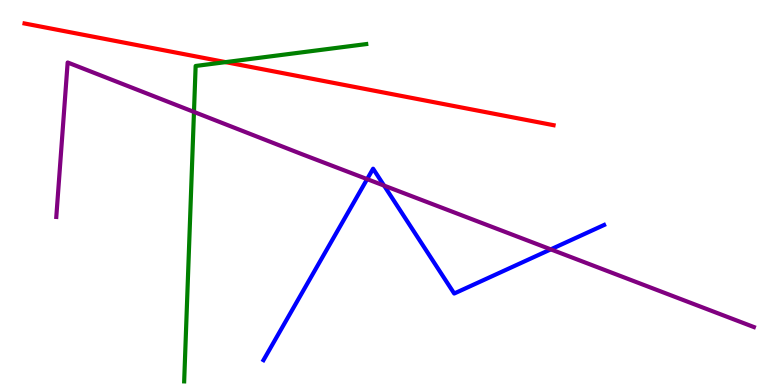[{'lines': ['blue', 'red'], 'intersections': []}, {'lines': ['green', 'red'], 'intersections': [{'x': 2.91, 'y': 8.39}]}, {'lines': ['purple', 'red'], 'intersections': []}, {'lines': ['blue', 'green'], 'intersections': []}, {'lines': ['blue', 'purple'], 'intersections': [{'x': 4.74, 'y': 5.35}, {'x': 4.96, 'y': 5.18}, {'x': 7.11, 'y': 3.52}]}, {'lines': ['green', 'purple'], 'intersections': [{'x': 2.5, 'y': 7.09}]}]